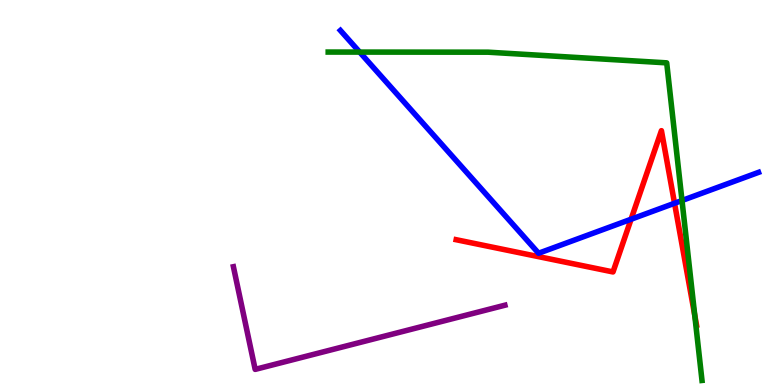[{'lines': ['blue', 'red'], 'intersections': [{'x': 8.14, 'y': 4.31}, {'x': 8.7, 'y': 4.72}]}, {'lines': ['green', 'red'], 'intersections': [{'x': 8.96, 'y': 1.81}]}, {'lines': ['purple', 'red'], 'intersections': []}, {'lines': ['blue', 'green'], 'intersections': [{'x': 4.64, 'y': 8.65}, {'x': 8.8, 'y': 4.79}]}, {'lines': ['blue', 'purple'], 'intersections': []}, {'lines': ['green', 'purple'], 'intersections': []}]